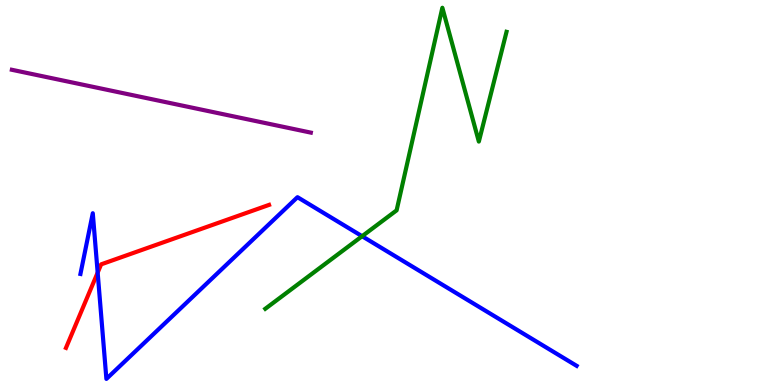[{'lines': ['blue', 'red'], 'intersections': [{'x': 1.26, 'y': 2.92}]}, {'lines': ['green', 'red'], 'intersections': []}, {'lines': ['purple', 'red'], 'intersections': []}, {'lines': ['blue', 'green'], 'intersections': [{'x': 4.67, 'y': 3.86}]}, {'lines': ['blue', 'purple'], 'intersections': []}, {'lines': ['green', 'purple'], 'intersections': []}]